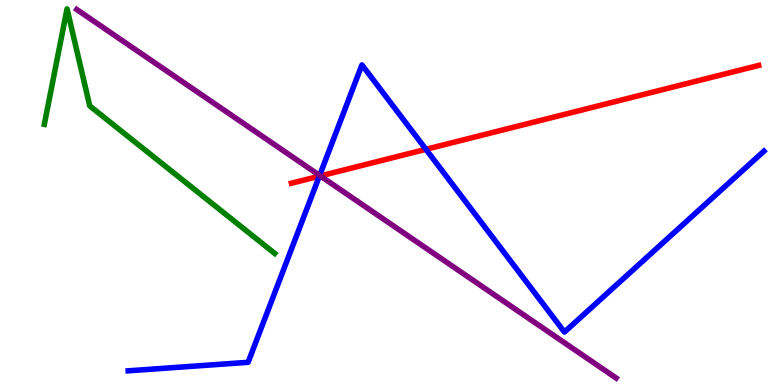[{'lines': ['blue', 'red'], 'intersections': [{'x': 4.12, 'y': 5.42}, {'x': 5.5, 'y': 6.12}]}, {'lines': ['green', 'red'], 'intersections': []}, {'lines': ['purple', 'red'], 'intersections': [{'x': 4.13, 'y': 5.43}]}, {'lines': ['blue', 'green'], 'intersections': []}, {'lines': ['blue', 'purple'], 'intersections': [{'x': 4.12, 'y': 5.44}]}, {'lines': ['green', 'purple'], 'intersections': []}]